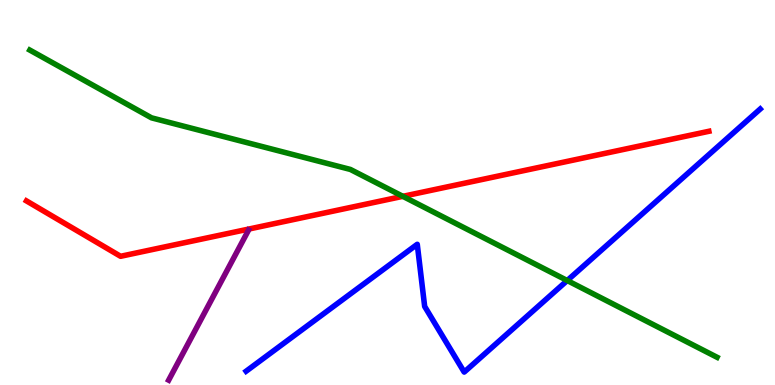[{'lines': ['blue', 'red'], 'intersections': []}, {'lines': ['green', 'red'], 'intersections': [{'x': 5.2, 'y': 4.9}]}, {'lines': ['purple', 'red'], 'intersections': []}, {'lines': ['blue', 'green'], 'intersections': [{'x': 7.32, 'y': 2.71}]}, {'lines': ['blue', 'purple'], 'intersections': []}, {'lines': ['green', 'purple'], 'intersections': []}]